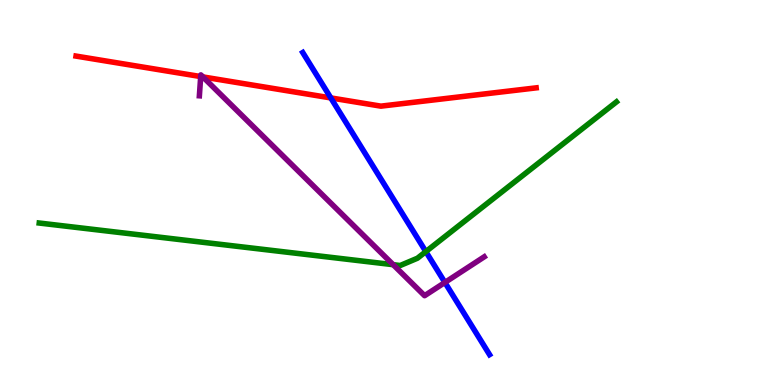[{'lines': ['blue', 'red'], 'intersections': [{'x': 4.27, 'y': 7.46}]}, {'lines': ['green', 'red'], 'intersections': []}, {'lines': ['purple', 'red'], 'intersections': [{'x': 2.59, 'y': 8.01}, {'x': 2.62, 'y': 8.0}]}, {'lines': ['blue', 'green'], 'intersections': [{'x': 5.49, 'y': 3.46}]}, {'lines': ['blue', 'purple'], 'intersections': [{'x': 5.74, 'y': 2.66}]}, {'lines': ['green', 'purple'], 'intersections': [{'x': 5.07, 'y': 3.13}]}]